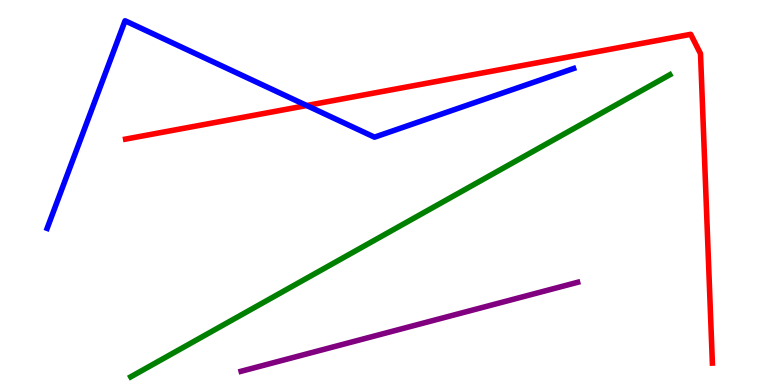[{'lines': ['blue', 'red'], 'intersections': [{'x': 3.96, 'y': 7.26}]}, {'lines': ['green', 'red'], 'intersections': []}, {'lines': ['purple', 'red'], 'intersections': []}, {'lines': ['blue', 'green'], 'intersections': []}, {'lines': ['blue', 'purple'], 'intersections': []}, {'lines': ['green', 'purple'], 'intersections': []}]